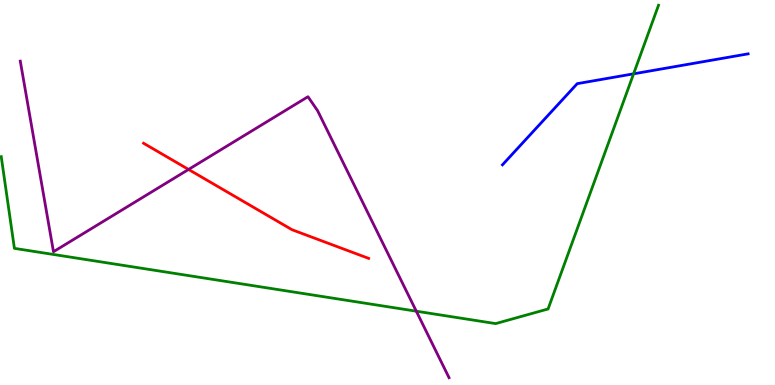[{'lines': ['blue', 'red'], 'intersections': []}, {'lines': ['green', 'red'], 'intersections': []}, {'lines': ['purple', 'red'], 'intersections': [{'x': 2.43, 'y': 5.6}]}, {'lines': ['blue', 'green'], 'intersections': [{'x': 8.18, 'y': 8.08}]}, {'lines': ['blue', 'purple'], 'intersections': []}, {'lines': ['green', 'purple'], 'intersections': [{'x': 5.37, 'y': 1.92}]}]